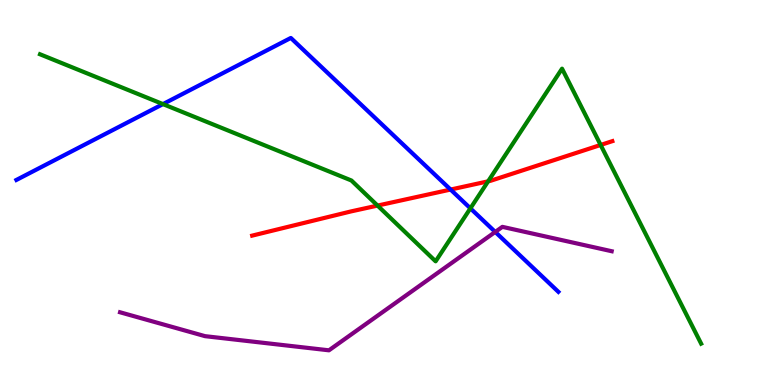[{'lines': ['blue', 'red'], 'intersections': [{'x': 5.81, 'y': 5.08}]}, {'lines': ['green', 'red'], 'intersections': [{'x': 4.87, 'y': 4.66}, {'x': 6.3, 'y': 5.29}, {'x': 7.75, 'y': 6.23}]}, {'lines': ['purple', 'red'], 'intersections': []}, {'lines': ['blue', 'green'], 'intersections': [{'x': 2.1, 'y': 7.3}, {'x': 6.07, 'y': 4.59}]}, {'lines': ['blue', 'purple'], 'intersections': [{'x': 6.39, 'y': 3.98}]}, {'lines': ['green', 'purple'], 'intersections': []}]